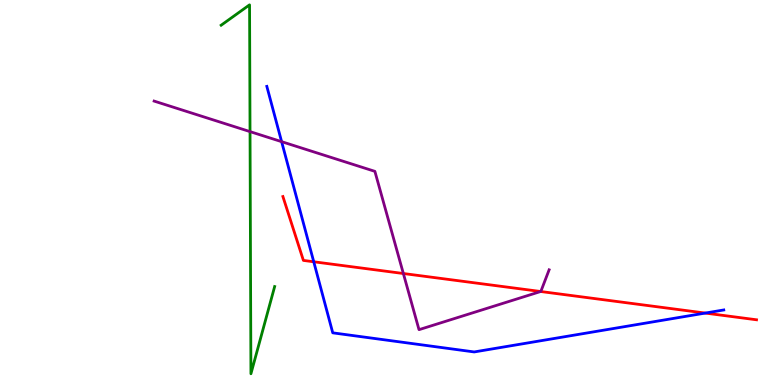[{'lines': ['blue', 'red'], 'intersections': [{'x': 4.05, 'y': 3.2}, {'x': 9.1, 'y': 1.87}]}, {'lines': ['green', 'red'], 'intersections': []}, {'lines': ['purple', 'red'], 'intersections': [{'x': 5.2, 'y': 2.9}, {'x': 6.98, 'y': 2.43}]}, {'lines': ['blue', 'green'], 'intersections': []}, {'lines': ['blue', 'purple'], 'intersections': [{'x': 3.63, 'y': 6.32}]}, {'lines': ['green', 'purple'], 'intersections': [{'x': 3.23, 'y': 6.58}]}]